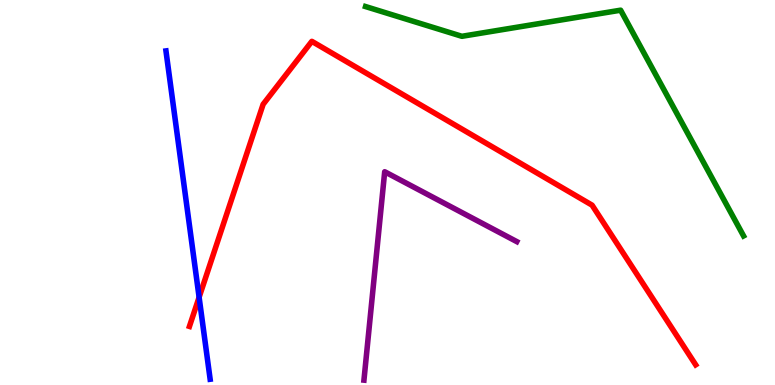[{'lines': ['blue', 'red'], 'intersections': [{'x': 2.57, 'y': 2.28}]}, {'lines': ['green', 'red'], 'intersections': []}, {'lines': ['purple', 'red'], 'intersections': []}, {'lines': ['blue', 'green'], 'intersections': []}, {'lines': ['blue', 'purple'], 'intersections': []}, {'lines': ['green', 'purple'], 'intersections': []}]